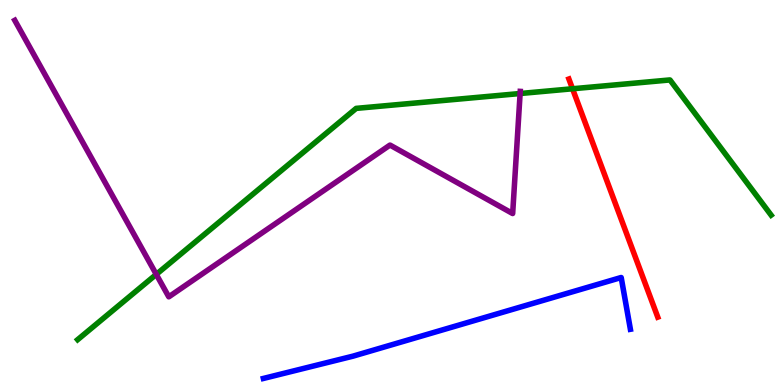[{'lines': ['blue', 'red'], 'intersections': []}, {'lines': ['green', 'red'], 'intersections': [{'x': 7.39, 'y': 7.69}]}, {'lines': ['purple', 'red'], 'intersections': []}, {'lines': ['blue', 'green'], 'intersections': []}, {'lines': ['blue', 'purple'], 'intersections': []}, {'lines': ['green', 'purple'], 'intersections': [{'x': 2.02, 'y': 2.87}, {'x': 6.71, 'y': 7.57}]}]